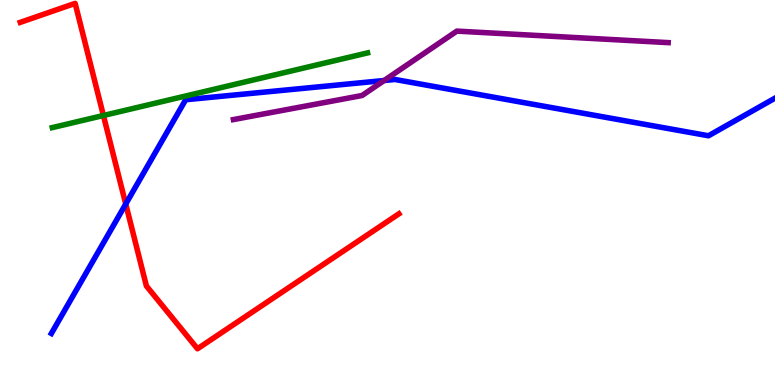[{'lines': ['blue', 'red'], 'intersections': [{'x': 1.62, 'y': 4.7}]}, {'lines': ['green', 'red'], 'intersections': [{'x': 1.33, 'y': 7.0}]}, {'lines': ['purple', 'red'], 'intersections': []}, {'lines': ['blue', 'green'], 'intersections': []}, {'lines': ['blue', 'purple'], 'intersections': [{'x': 4.96, 'y': 7.91}]}, {'lines': ['green', 'purple'], 'intersections': []}]